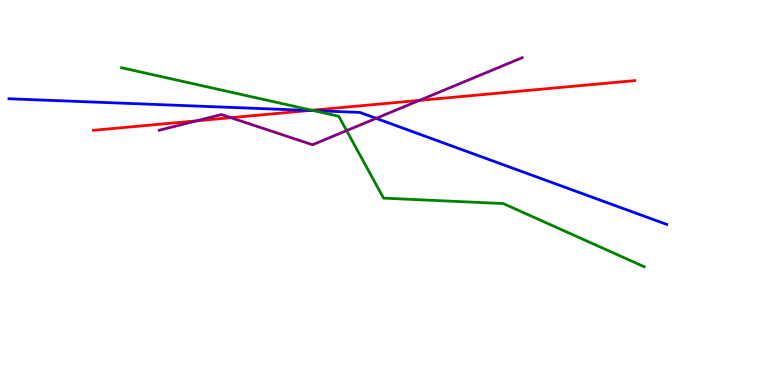[{'lines': ['blue', 'red'], 'intersections': [{'x': 3.99, 'y': 7.13}]}, {'lines': ['green', 'red'], 'intersections': [{'x': 4.02, 'y': 7.14}]}, {'lines': ['purple', 'red'], 'intersections': [{'x': 2.54, 'y': 6.86}, {'x': 2.98, 'y': 6.94}, {'x': 5.41, 'y': 7.39}]}, {'lines': ['blue', 'green'], 'intersections': [{'x': 4.05, 'y': 7.13}]}, {'lines': ['blue', 'purple'], 'intersections': [{'x': 4.85, 'y': 6.93}]}, {'lines': ['green', 'purple'], 'intersections': [{'x': 4.47, 'y': 6.61}]}]